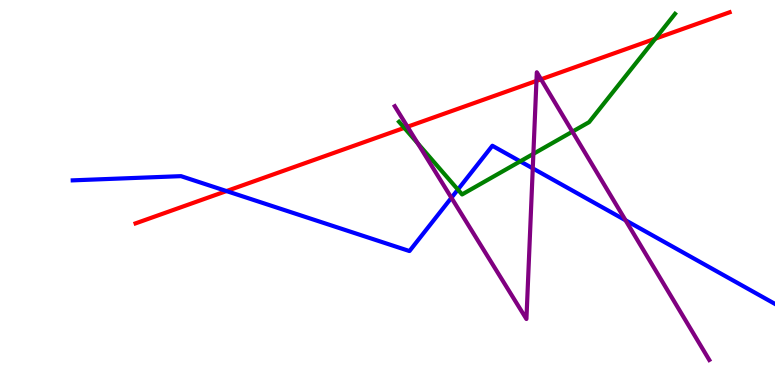[{'lines': ['blue', 'red'], 'intersections': [{'x': 2.92, 'y': 5.04}]}, {'lines': ['green', 'red'], 'intersections': [{'x': 5.22, 'y': 6.68}, {'x': 8.46, 'y': 9.0}]}, {'lines': ['purple', 'red'], 'intersections': [{'x': 5.26, 'y': 6.71}, {'x': 6.92, 'y': 7.9}, {'x': 6.98, 'y': 7.94}]}, {'lines': ['blue', 'green'], 'intersections': [{'x': 5.91, 'y': 5.08}, {'x': 6.71, 'y': 5.81}]}, {'lines': ['blue', 'purple'], 'intersections': [{'x': 5.82, 'y': 4.86}, {'x': 6.87, 'y': 5.63}, {'x': 8.07, 'y': 4.28}]}, {'lines': ['green', 'purple'], 'intersections': [{'x': 5.39, 'y': 6.28}, {'x': 6.88, 'y': 6.0}, {'x': 7.39, 'y': 6.58}]}]